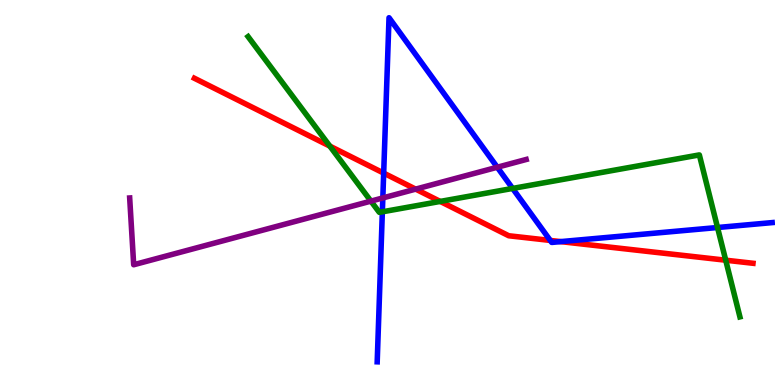[{'lines': ['blue', 'red'], 'intersections': [{'x': 4.95, 'y': 5.5}, {'x': 7.1, 'y': 3.75}, {'x': 7.24, 'y': 3.72}]}, {'lines': ['green', 'red'], 'intersections': [{'x': 4.26, 'y': 6.2}, {'x': 5.68, 'y': 4.77}, {'x': 9.36, 'y': 3.24}]}, {'lines': ['purple', 'red'], 'intersections': [{'x': 5.36, 'y': 5.09}]}, {'lines': ['blue', 'green'], 'intersections': [{'x': 4.93, 'y': 4.5}, {'x': 6.61, 'y': 5.11}, {'x': 9.26, 'y': 4.09}]}, {'lines': ['blue', 'purple'], 'intersections': [{'x': 4.94, 'y': 4.86}, {'x': 6.42, 'y': 5.66}]}, {'lines': ['green', 'purple'], 'intersections': [{'x': 4.79, 'y': 4.78}]}]